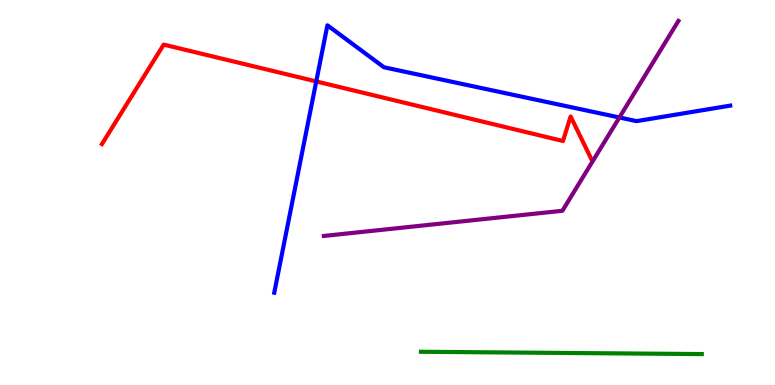[{'lines': ['blue', 'red'], 'intersections': [{'x': 4.08, 'y': 7.88}]}, {'lines': ['green', 'red'], 'intersections': []}, {'lines': ['purple', 'red'], 'intersections': []}, {'lines': ['blue', 'green'], 'intersections': []}, {'lines': ['blue', 'purple'], 'intersections': [{'x': 7.99, 'y': 6.95}]}, {'lines': ['green', 'purple'], 'intersections': []}]